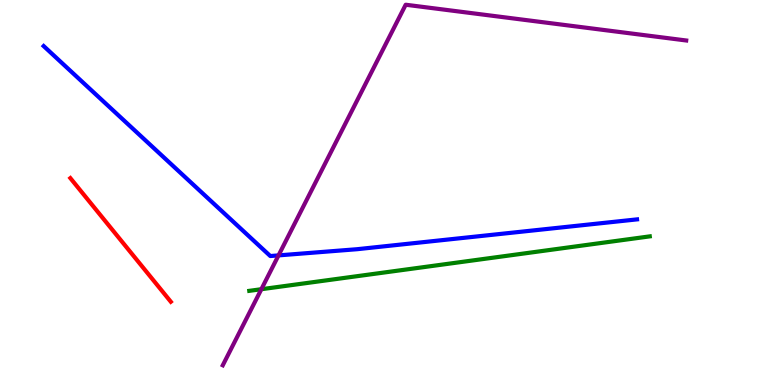[{'lines': ['blue', 'red'], 'intersections': []}, {'lines': ['green', 'red'], 'intersections': []}, {'lines': ['purple', 'red'], 'intersections': []}, {'lines': ['blue', 'green'], 'intersections': []}, {'lines': ['blue', 'purple'], 'intersections': [{'x': 3.59, 'y': 3.37}]}, {'lines': ['green', 'purple'], 'intersections': [{'x': 3.37, 'y': 2.49}]}]